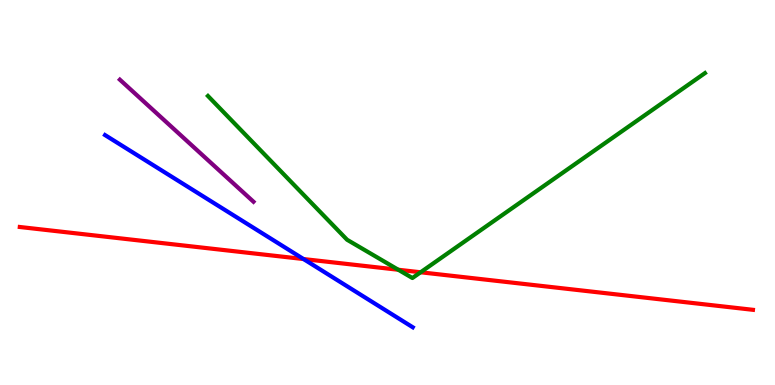[{'lines': ['blue', 'red'], 'intersections': [{'x': 3.92, 'y': 3.27}]}, {'lines': ['green', 'red'], 'intersections': [{'x': 5.14, 'y': 2.99}, {'x': 5.43, 'y': 2.93}]}, {'lines': ['purple', 'red'], 'intersections': []}, {'lines': ['blue', 'green'], 'intersections': []}, {'lines': ['blue', 'purple'], 'intersections': []}, {'lines': ['green', 'purple'], 'intersections': []}]